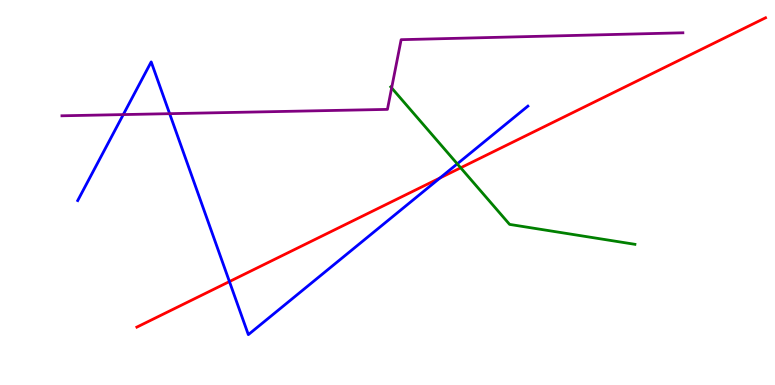[{'lines': ['blue', 'red'], 'intersections': [{'x': 2.96, 'y': 2.69}, {'x': 5.68, 'y': 5.38}]}, {'lines': ['green', 'red'], 'intersections': [{'x': 5.94, 'y': 5.64}]}, {'lines': ['purple', 'red'], 'intersections': []}, {'lines': ['blue', 'green'], 'intersections': [{'x': 5.9, 'y': 5.74}]}, {'lines': ['blue', 'purple'], 'intersections': [{'x': 1.59, 'y': 7.02}, {'x': 2.19, 'y': 7.05}]}, {'lines': ['green', 'purple'], 'intersections': [{'x': 5.05, 'y': 7.72}]}]